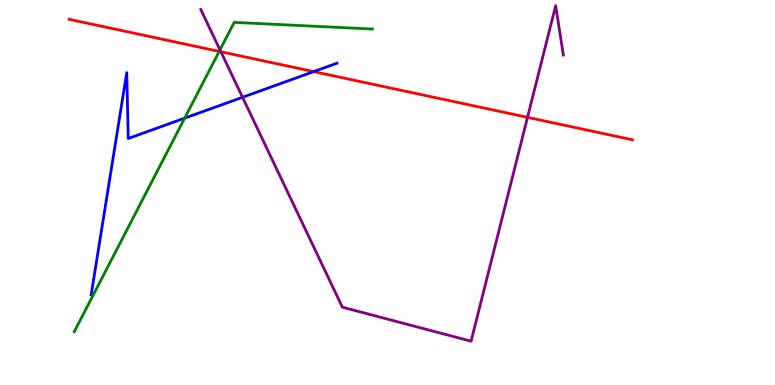[{'lines': ['blue', 'red'], 'intersections': [{'x': 4.05, 'y': 8.14}]}, {'lines': ['green', 'red'], 'intersections': [{'x': 2.83, 'y': 8.66}]}, {'lines': ['purple', 'red'], 'intersections': [{'x': 2.85, 'y': 8.66}, {'x': 6.81, 'y': 6.95}]}, {'lines': ['blue', 'green'], 'intersections': [{'x': 2.38, 'y': 6.93}]}, {'lines': ['blue', 'purple'], 'intersections': [{'x': 3.13, 'y': 7.47}]}, {'lines': ['green', 'purple'], 'intersections': [{'x': 2.84, 'y': 8.7}]}]